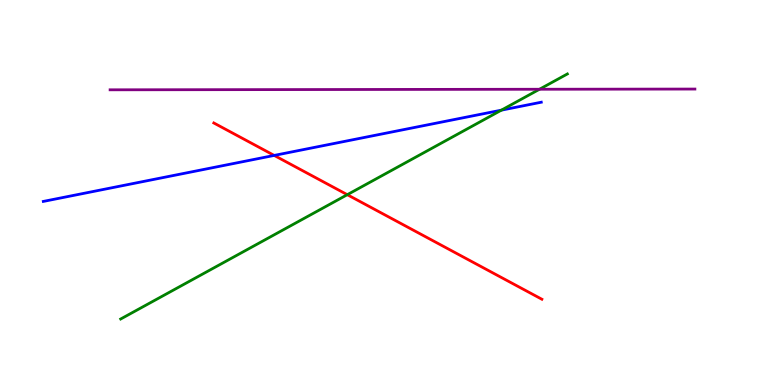[{'lines': ['blue', 'red'], 'intersections': [{'x': 3.54, 'y': 5.96}]}, {'lines': ['green', 'red'], 'intersections': [{'x': 4.48, 'y': 4.94}]}, {'lines': ['purple', 'red'], 'intersections': []}, {'lines': ['blue', 'green'], 'intersections': [{'x': 6.47, 'y': 7.14}]}, {'lines': ['blue', 'purple'], 'intersections': []}, {'lines': ['green', 'purple'], 'intersections': [{'x': 6.96, 'y': 7.68}]}]